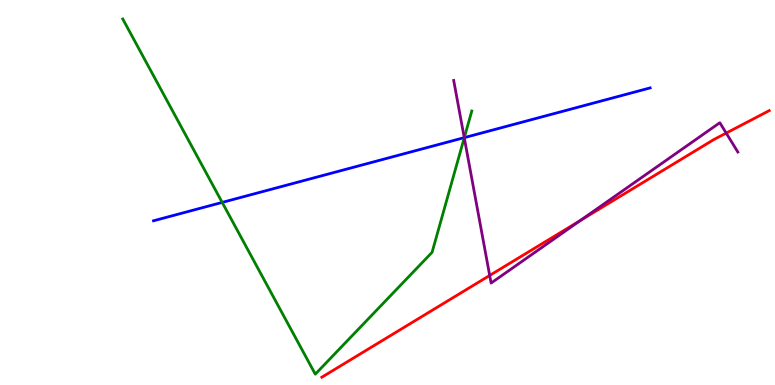[{'lines': ['blue', 'red'], 'intersections': []}, {'lines': ['green', 'red'], 'intersections': []}, {'lines': ['purple', 'red'], 'intersections': [{'x': 6.32, 'y': 2.85}, {'x': 7.49, 'y': 4.27}, {'x': 9.37, 'y': 6.54}]}, {'lines': ['blue', 'green'], 'intersections': [{'x': 2.87, 'y': 4.74}, {'x': 5.99, 'y': 6.43}]}, {'lines': ['blue', 'purple'], 'intersections': [{'x': 5.99, 'y': 6.42}]}, {'lines': ['green', 'purple'], 'intersections': [{'x': 5.99, 'y': 6.42}]}]